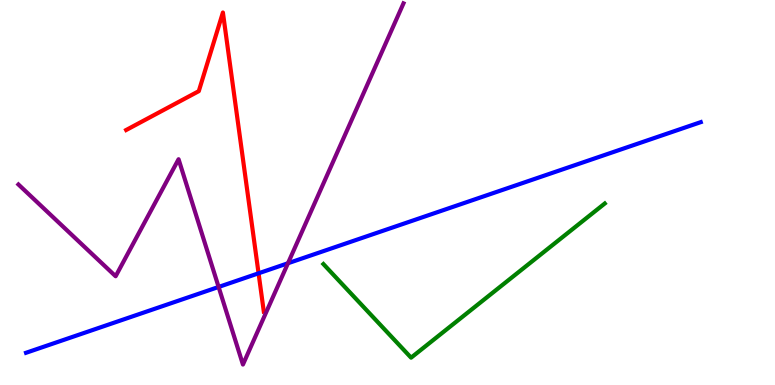[{'lines': ['blue', 'red'], 'intersections': [{'x': 3.34, 'y': 2.9}]}, {'lines': ['green', 'red'], 'intersections': []}, {'lines': ['purple', 'red'], 'intersections': []}, {'lines': ['blue', 'green'], 'intersections': []}, {'lines': ['blue', 'purple'], 'intersections': [{'x': 2.82, 'y': 2.55}, {'x': 3.72, 'y': 3.16}]}, {'lines': ['green', 'purple'], 'intersections': []}]